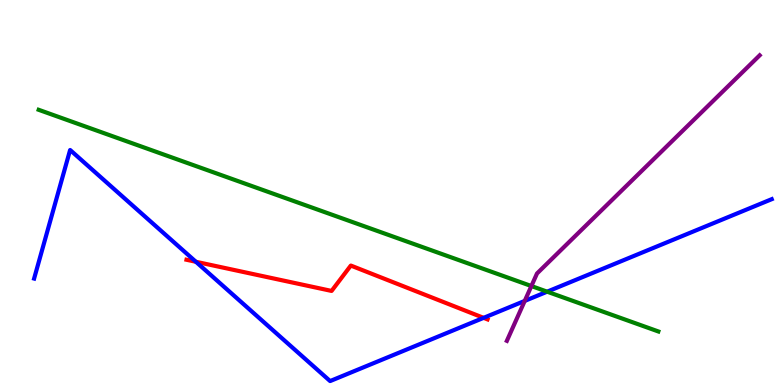[{'lines': ['blue', 'red'], 'intersections': [{'x': 2.53, 'y': 3.2}, {'x': 6.24, 'y': 1.74}]}, {'lines': ['green', 'red'], 'intersections': []}, {'lines': ['purple', 'red'], 'intersections': []}, {'lines': ['blue', 'green'], 'intersections': [{'x': 7.06, 'y': 2.42}]}, {'lines': ['blue', 'purple'], 'intersections': [{'x': 6.77, 'y': 2.18}]}, {'lines': ['green', 'purple'], 'intersections': [{'x': 6.86, 'y': 2.57}]}]